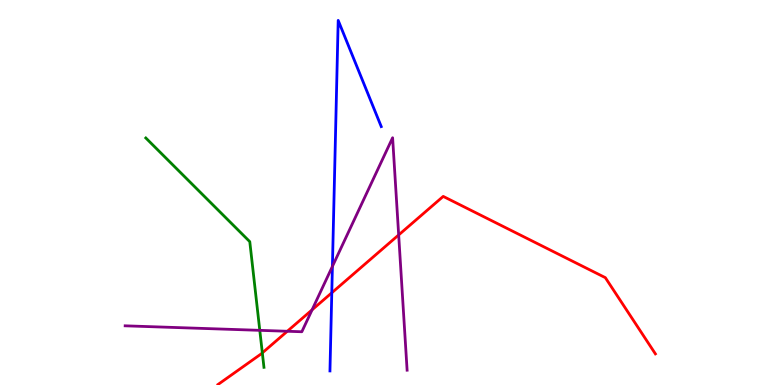[{'lines': ['blue', 'red'], 'intersections': [{'x': 4.28, 'y': 2.4}]}, {'lines': ['green', 'red'], 'intersections': [{'x': 3.38, 'y': 0.834}]}, {'lines': ['purple', 'red'], 'intersections': [{'x': 3.71, 'y': 1.4}, {'x': 4.03, 'y': 1.95}, {'x': 5.14, 'y': 3.9}]}, {'lines': ['blue', 'green'], 'intersections': []}, {'lines': ['blue', 'purple'], 'intersections': [{'x': 4.29, 'y': 3.08}]}, {'lines': ['green', 'purple'], 'intersections': [{'x': 3.35, 'y': 1.42}]}]